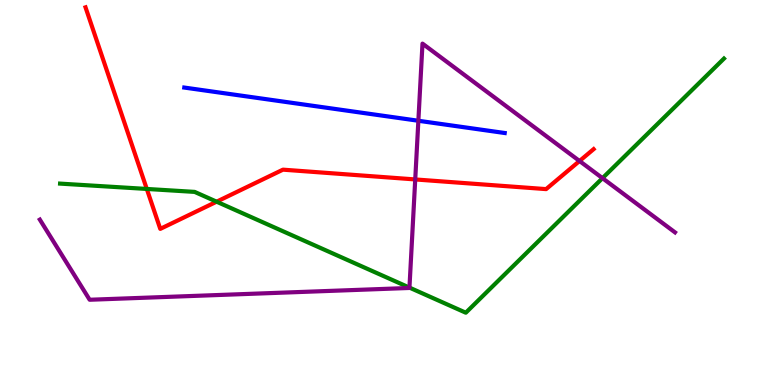[{'lines': ['blue', 'red'], 'intersections': []}, {'lines': ['green', 'red'], 'intersections': [{'x': 1.89, 'y': 5.09}, {'x': 2.8, 'y': 4.76}]}, {'lines': ['purple', 'red'], 'intersections': [{'x': 5.36, 'y': 5.34}, {'x': 7.48, 'y': 5.82}]}, {'lines': ['blue', 'green'], 'intersections': []}, {'lines': ['blue', 'purple'], 'intersections': [{'x': 5.4, 'y': 6.86}]}, {'lines': ['green', 'purple'], 'intersections': [{'x': 5.28, 'y': 2.53}, {'x': 7.77, 'y': 5.37}]}]